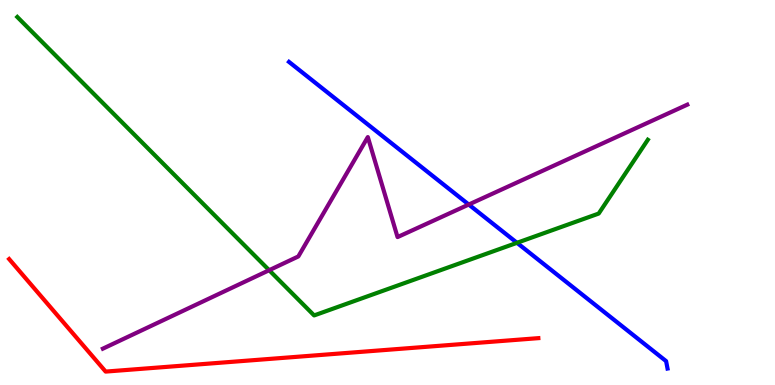[{'lines': ['blue', 'red'], 'intersections': []}, {'lines': ['green', 'red'], 'intersections': []}, {'lines': ['purple', 'red'], 'intersections': []}, {'lines': ['blue', 'green'], 'intersections': [{'x': 6.67, 'y': 3.69}]}, {'lines': ['blue', 'purple'], 'intersections': [{'x': 6.05, 'y': 4.69}]}, {'lines': ['green', 'purple'], 'intersections': [{'x': 3.47, 'y': 2.98}]}]